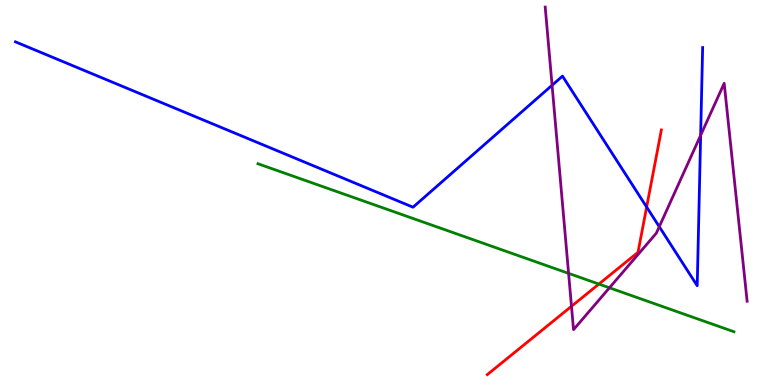[{'lines': ['blue', 'red'], 'intersections': [{'x': 8.34, 'y': 4.62}]}, {'lines': ['green', 'red'], 'intersections': [{'x': 7.73, 'y': 2.62}]}, {'lines': ['purple', 'red'], 'intersections': [{'x': 7.37, 'y': 2.04}]}, {'lines': ['blue', 'green'], 'intersections': []}, {'lines': ['blue', 'purple'], 'intersections': [{'x': 7.12, 'y': 7.79}, {'x': 8.51, 'y': 4.11}, {'x': 9.04, 'y': 6.49}]}, {'lines': ['green', 'purple'], 'intersections': [{'x': 7.34, 'y': 2.9}, {'x': 7.86, 'y': 2.52}]}]